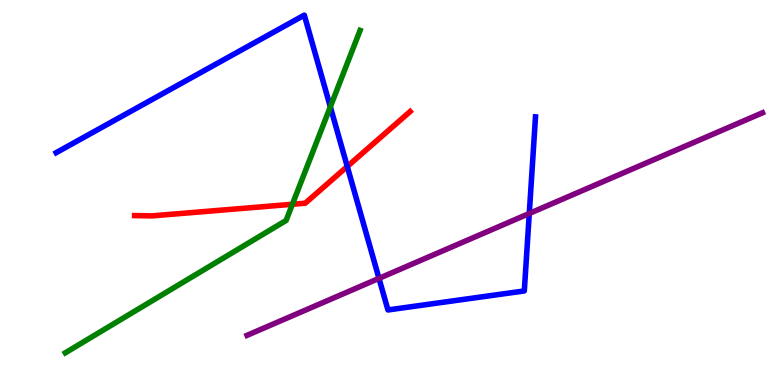[{'lines': ['blue', 'red'], 'intersections': [{'x': 4.48, 'y': 5.68}]}, {'lines': ['green', 'red'], 'intersections': [{'x': 3.77, 'y': 4.69}]}, {'lines': ['purple', 'red'], 'intersections': []}, {'lines': ['blue', 'green'], 'intersections': [{'x': 4.26, 'y': 7.23}]}, {'lines': ['blue', 'purple'], 'intersections': [{'x': 4.89, 'y': 2.77}, {'x': 6.83, 'y': 4.45}]}, {'lines': ['green', 'purple'], 'intersections': []}]